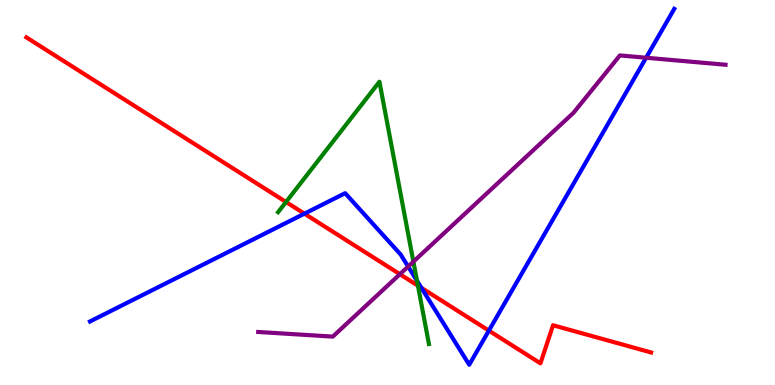[{'lines': ['blue', 'red'], 'intersections': [{'x': 3.93, 'y': 4.45}, {'x': 5.44, 'y': 2.52}, {'x': 6.31, 'y': 1.41}]}, {'lines': ['green', 'red'], 'intersections': [{'x': 3.69, 'y': 4.75}, {'x': 5.39, 'y': 2.58}]}, {'lines': ['purple', 'red'], 'intersections': [{'x': 5.16, 'y': 2.88}]}, {'lines': ['blue', 'green'], 'intersections': [{'x': 5.38, 'y': 2.71}]}, {'lines': ['blue', 'purple'], 'intersections': [{'x': 5.27, 'y': 3.08}, {'x': 8.34, 'y': 8.5}]}, {'lines': ['green', 'purple'], 'intersections': [{'x': 5.33, 'y': 3.2}]}]